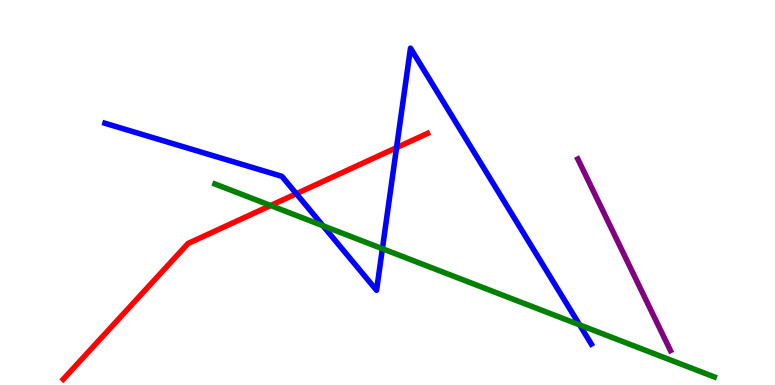[{'lines': ['blue', 'red'], 'intersections': [{'x': 3.82, 'y': 4.97}, {'x': 5.12, 'y': 6.16}]}, {'lines': ['green', 'red'], 'intersections': [{'x': 3.49, 'y': 4.66}]}, {'lines': ['purple', 'red'], 'intersections': []}, {'lines': ['blue', 'green'], 'intersections': [{'x': 4.17, 'y': 4.14}, {'x': 4.93, 'y': 3.54}, {'x': 7.48, 'y': 1.56}]}, {'lines': ['blue', 'purple'], 'intersections': []}, {'lines': ['green', 'purple'], 'intersections': []}]